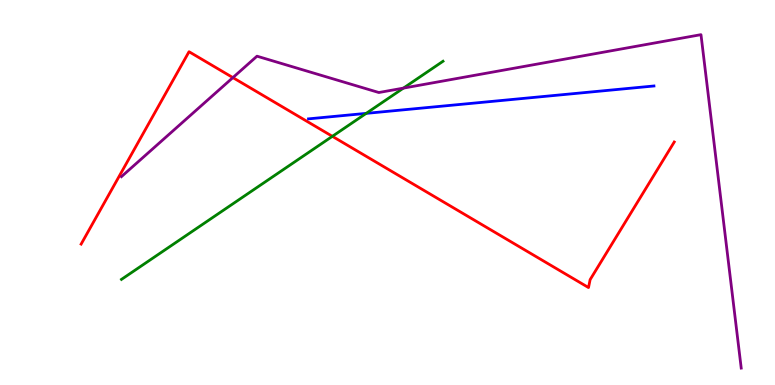[{'lines': ['blue', 'red'], 'intersections': []}, {'lines': ['green', 'red'], 'intersections': [{'x': 4.29, 'y': 6.46}]}, {'lines': ['purple', 'red'], 'intersections': [{'x': 3.01, 'y': 7.98}]}, {'lines': ['blue', 'green'], 'intersections': [{'x': 4.73, 'y': 7.06}]}, {'lines': ['blue', 'purple'], 'intersections': []}, {'lines': ['green', 'purple'], 'intersections': [{'x': 5.21, 'y': 7.71}]}]